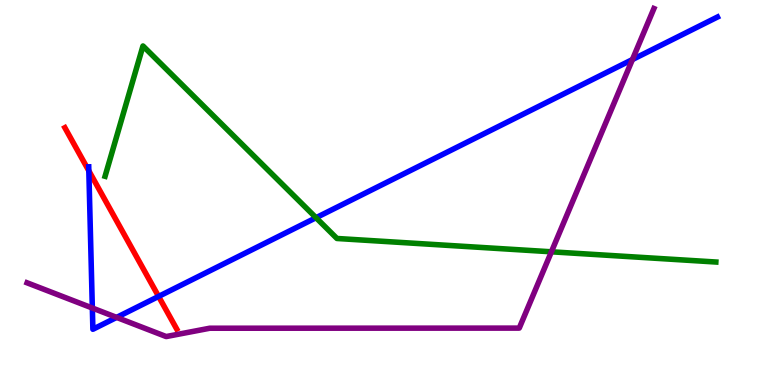[{'lines': ['blue', 'red'], 'intersections': [{'x': 1.15, 'y': 5.56}, {'x': 2.05, 'y': 2.3}]}, {'lines': ['green', 'red'], 'intersections': []}, {'lines': ['purple', 'red'], 'intersections': []}, {'lines': ['blue', 'green'], 'intersections': [{'x': 4.08, 'y': 4.35}]}, {'lines': ['blue', 'purple'], 'intersections': [{'x': 1.19, 'y': 2.0}, {'x': 1.5, 'y': 1.76}, {'x': 8.16, 'y': 8.45}]}, {'lines': ['green', 'purple'], 'intersections': [{'x': 7.11, 'y': 3.46}]}]